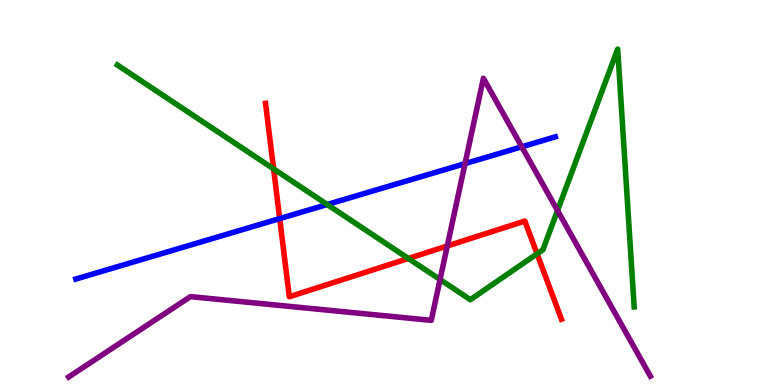[{'lines': ['blue', 'red'], 'intersections': [{'x': 3.61, 'y': 4.32}]}, {'lines': ['green', 'red'], 'intersections': [{'x': 3.53, 'y': 5.61}, {'x': 5.27, 'y': 3.29}, {'x': 6.93, 'y': 3.41}]}, {'lines': ['purple', 'red'], 'intersections': [{'x': 5.77, 'y': 3.61}]}, {'lines': ['blue', 'green'], 'intersections': [{'x': 4.22, 'y': 4.69}]}, {'lines': ['blue', 'purple'], 'intersections': [{'x': 6.0, 'y': 5.75}, {'x': 6.73, 'y': 6.19}]}, {'lines': ['green', 'purple'], 'intersections': [{'x': 5.68, 'y': 2.74}, {'x': 7.19, 'y': 4.53}]}]